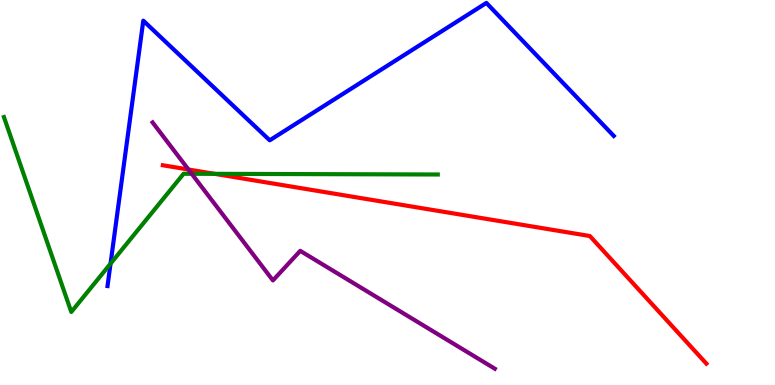[{'lines': ['blue', 'red'], 'intersections': []}, {'lines': ['green', 'red'], 'intersections': [{'x': 2.77, 'y': 5.48}]}, {'lines': ['purple', 'red'], 'intersections': [{'x': 2.43, 'y': 5.6}]}, {'lines': ['blue', 'green'], 'intersections': [{'x': 1.43, 'y': 3.15}]}, {'lines': ['blue', 'purple'], 'intersections': []}, {'lines': ['green', 'purple'], 'intersections': [{'x': 2.47, 'y': 5.49}]}]